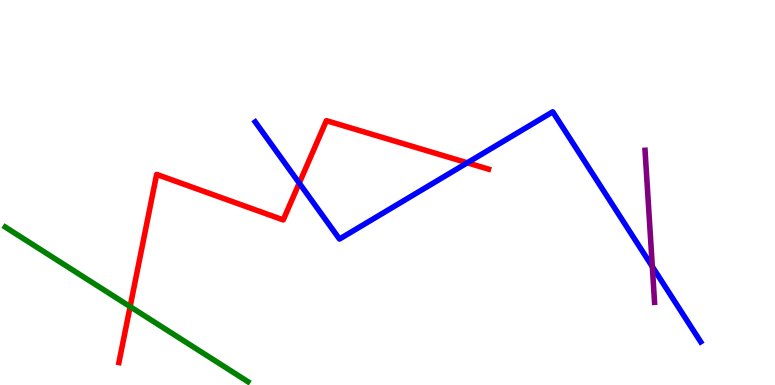[{'lines': ['blue', 'red'], 'intersections': [{'x': 3.86, 'y': 5.24}, {'x': 6.03, 'y': 5.77}]}, {'lines': ['green', 'red'], 'intersections': [{'x': 1.68, 'y': 2.04}]}, {'lines': ['purple', 'red'], 'intersections': []}, {'lines': ['blue', 'green'], 'intersections': []}, {'lines': ['blue', 'purple'], 'intersections': [{'x': 8.42, 'y': 3.07}]}, {'lines': ['green', 'purple'], 'intersections': []}]